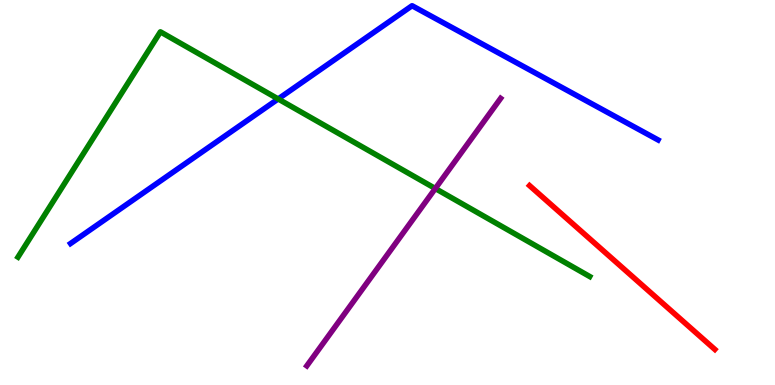[{'lines': ['blue', 'red'], 'intersections': []}, {'lines': ['green', 'red'], 'intersections': []}, {'lines': ['purple', 'red'], 'intersections': []}, {'lines': ['blue', 'green'], 'intersections': [{'x': 3.59, 'y': 7.43}]}, {'lines': ['blue', 'purple'], 'intersections': []}, {'lines': ['green', 'purple'], 'intersections': [{'x': 5.62, 'y': 5.1}]}]